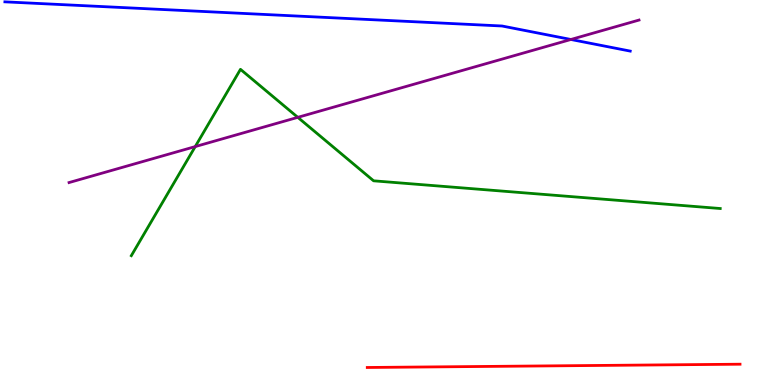[{'lines': ['blue', 'red'], 'intersections': []}, {'lines': ['green', 'red'], 'intersections': []}, {'lines': ['purple', 'red'], 'intersections': []}, {'lines': ['blue', 'green'], 'intersections': []}, {'lines': ['blue', 'purple'], 'intersections': [{'x': 7.37, 'y': 8.97}]}, {'lines': ['green', 'purple'], 'intersections': [{'x': 2.52, 'y': 6.19}, {'x': 3.84, 'y': 6.95}]}]